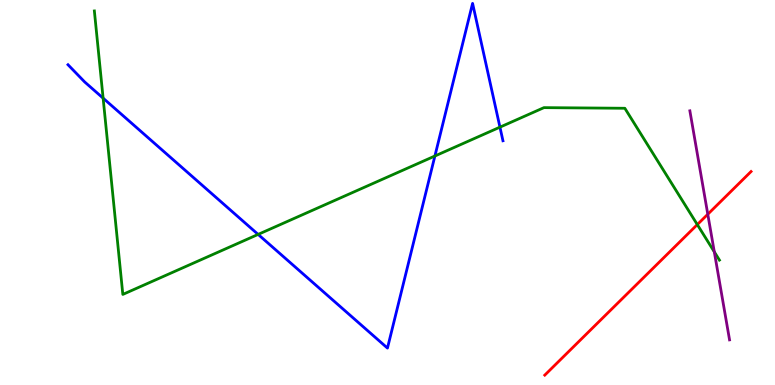[{'lines': ['blue', 'red'], 'intersections': []}, {'lines': ['green', 'red'], 'intersections': [{'x': 9.0, 'y': 4.17}]}, {'lines': ['purple', 'red'], 'intersections': [{'x': 9.13, 'y': 4.44}]}, {'lines': ['blue', 'green'], 'intersections': [{'x': 1.33, 'y': 7.45}, {'x': 3.33, 'y': 3.91}, {'x': 5.61, 'y': 5.95}, {'x': 6.45, 'y': 6.7}]}, {'lines': ['blue', 'purple'], 'intersections': []}, {'lines': ['green', 'purple'], 'intersections': [{'x': 9.22, 'y': 3.46}]}]